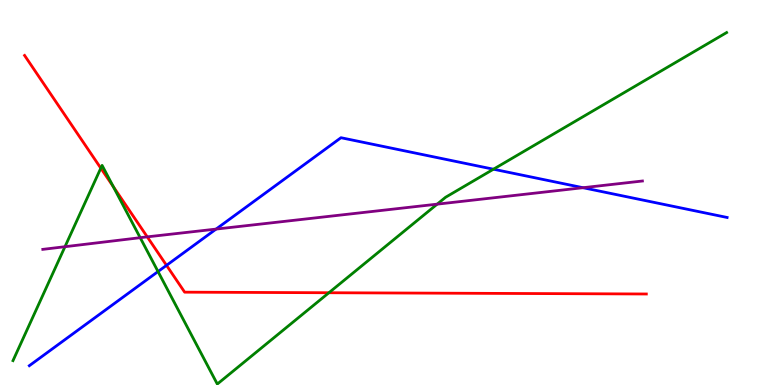[{'lines': ['blue', 'red'], 'intersections': [{'x': 2.15, 'y': 3.11}]}, {'lines': ['green', 'red'], 'intersections': [{'x': 1.3, 'y': 5.63}, {'x': 1.46, 'y': 5.15}, {'x': 4.24, 'y': 2.4}]}, {'lines': ['purple', 'red'], 'intersections': [{'x': 1.9, 'y': 3.85}]}, {'lines': ['blue', 'green'], 'intersections': [{'x': 2.04, 'y': 2.95}, {'x': 6.37, 'y': 5.6}]}, {'lines': ['blue', 'purple'], 'intersections': [{'x': 2.79, 'y': 4.05}, {'x': 7.52, 'y': 5.12}]}, {'lines': ['green', 'purple'], 'intersections': [{'x': 0.838, 'y': 3.59}, {'x': 1.81, 'y': 3.83}, {'x': 5.64, 'y': 4.7}]}]